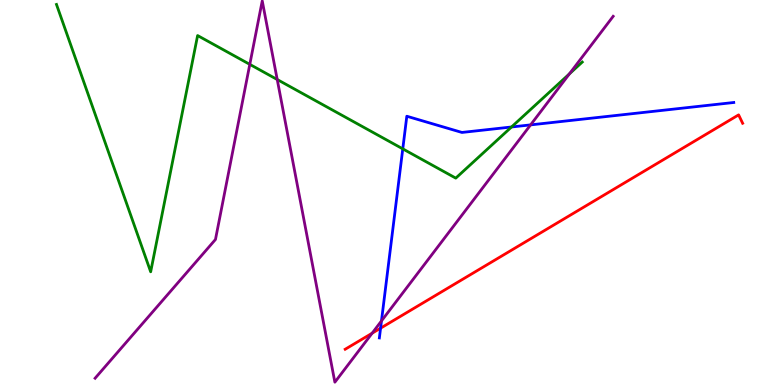[{'lines': ['blue', 'red'], 'intersections': [{'x': 4.91, 'y': 1.48}]}, {'lines': ['green', 'red'], 'intersections': []}, {'lines': ['purple', 'red'], 'intersections': [{'x': 4.8, 'y': 1.35}]}, {'lines': ['blue', 'green'], 'intersections': [{'x': 5.2, 'y': 6.13}, {'x': 6.6, 'y': 6.7}]}, {'lines': ['blue', 'purple'], 'intersections': [{'x': 4.92, 'y': 1.66}, {'x': 6.85, 'y': 6.76}]}, {'lines': ['green', 'purple'], 'intersections': [{'x': 3.22, 'y': 8.33}, {'x': 3.58, 'y': 7.93}, {'x': 7.35, 'y': 8.08}]}]